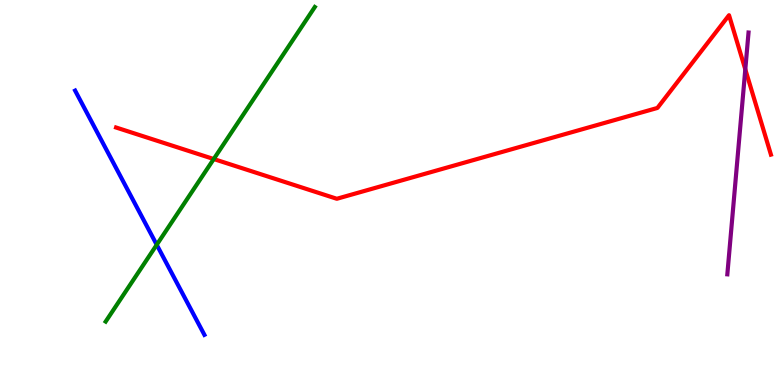[{'lines': ['blue', 'red'], 'intersections': []}, {'lines': ['green', 'red'], 'intersections': [{'x': 2.76, 'y': 5.87}]}, {'lines': ['purple', 'red'], 'intersections': [{'x': 9.62, 'y': 8.2}]}, {'lines': ['blue', 'green'], 'intersections': [{'x': 2.02, 'y': 3.64}]}, {'lines': ['blue', 'purple'], 'intersections': []}, {'lines': ['green', 'purple'], 'intersections': []}]